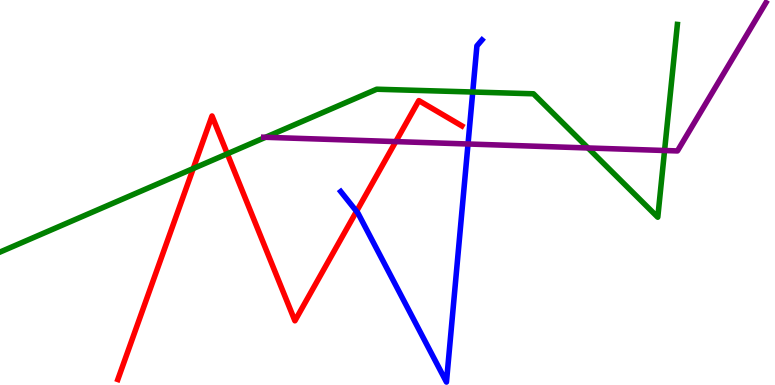[{'lines': ['blue', 'red'], 'intersections': [{'x': 4.6, 'y': 4.51}]}, {'lines': ['green', 'red'], 'intersections': [{'x': 2.49, 'y': 5.62}, {'x': 2.93, 'y': 6.01}]}, {'lines': ['purple', 'red'], 'intersections': [{'x': 5.11, 'y': 6.32}]}, {'lines': ['blue', 'green'], 'intersections': [{'x': 6.1, 'y': 7.61}]}, {'lines': ['blue', 'purple'], 'intersections': [{'x': 6.04, 'y': 6.26}]}, {'lines': ['green', 'purple'], 'intersections': [{'x': 3.43, 'y': 6.43}, {'x': 7.59, 'y': 6.16}, {'x': 8.58, 'y': 6.09}]}]